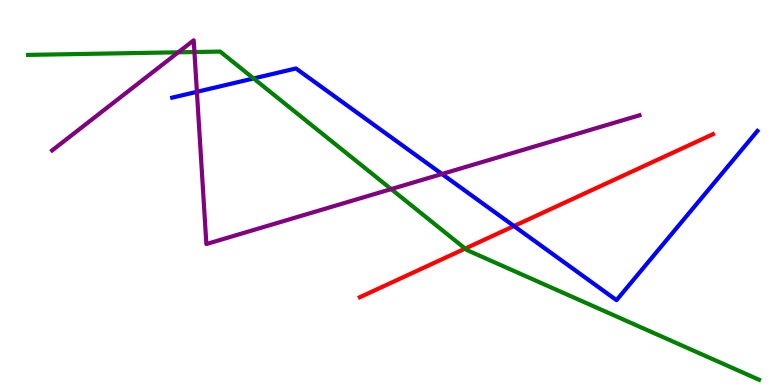[{'lines': ['blue', 'red'], 'intersections': [{'x': 6.63, 'y': 4.13}]}, {'lines': ['green', 'red'], 'intersections': [{'x': 6.0, 'y': 3.54}]}, {'lines': ['purple', 'red'], 'intersections': []}, {'lines': ['blue', 'green'], 'intersections': [{'x': 3.27, 'y': 7.96}]}, {'lines': ['blue', 'purple'], 'intersections': [{'x': 2.54, 'y': 7.62}, {'x': 5.7, 'y': 5.48}]}, {'lines': ['green', 'purple'], 'intersections': [{'x': 2.3, 'y': 8.64}, {'x': 2.51, 'y': 8.65}, {'x': 5.05, 'y': 5.09}]}]